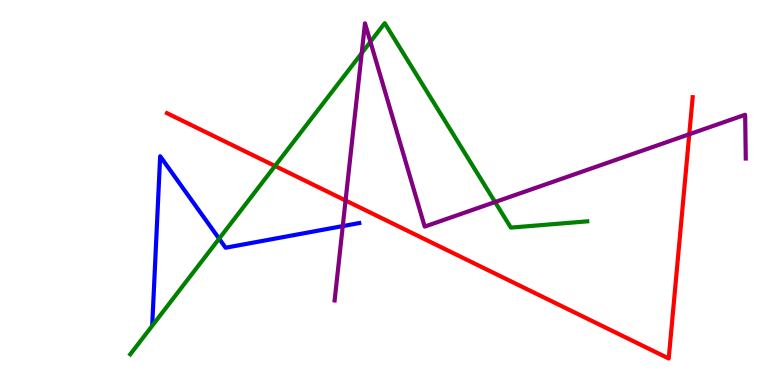[{'lines': ['blue', 'red'], 'intersections': []}, {'lines': ['green', 'red'], 'intersections': [{'x': 3.55, 'y': 5.69}]}, {'lines': ['purple', 'red'], 'intersections': [{'x': 4.46, 'y': 4.79}, {'x': 8.89, 'y': 6.51}]}, {'lines': ['blue', 'green'], 'intersections': [{'x': 2.83, 'y': 3.8}]}, {'lines': ['blue', 'purple'], 'intersections': [{'x': 4.42, 'y': 4.13}]}, {'lines': ['green', 'purple'], 'intersections': [{'x': 4.67, 'y': 8.62}, {'x': 4.78, 'y': 8.91}, {'x': 6.39, 'y': 4.75}]}]